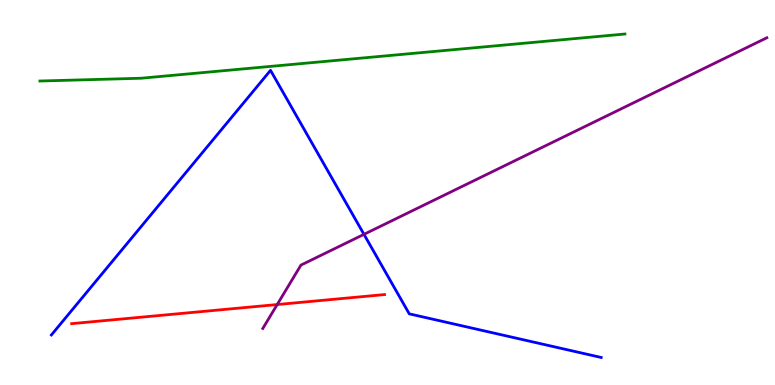[{'lines': ['blue', 'red'], 'intersections': []}, {'lines': ['green', 'red'], 'intersections': []}, {'lines': ['purple', 'red'], 'intersections': [{'x': 3.58, 'y': 2.09}]}, {'lines': ['blue', 'green'], 'intersections': []}, {'lines': ['blue', 'purple'], 'intersections': [{'x': 4.7, 'y': 3.91}]}, {'lines': ['green', 'purple'], 'intersections': []}]